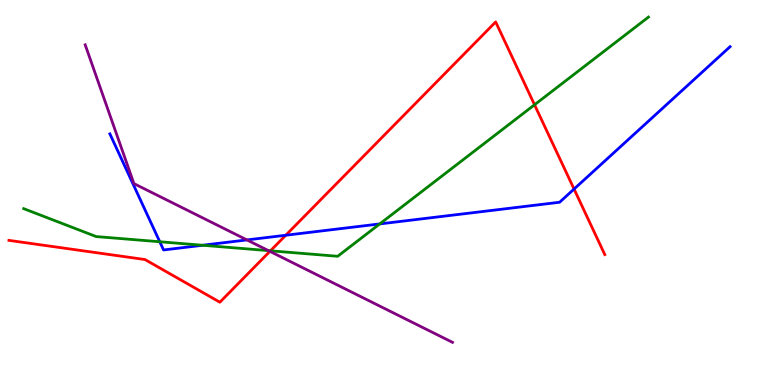[{'lines': ['blue', 'red'], 'intersections': [{'x': 3.69, 'y': 3.89}, {'x': 7.41, 'y': 5.09}]}, {'lines': ['green', 'red'], 'intersections': [{'x': 3.49, 'y': 3.49}, {'x': 6.9, 'y': 7.28}]}, {'lines': ['purple', 'red'], 'intersections': [{'x': 3.48, 'y': 3.47}]}, {'lines': ['blue', 'green'], 'intersections': [{'x': 2.06, 'y': 3.72}, {'x': 2.61, 'y': 3.63}, {'x': 4.9, 'y': 4.18}]}, {'lines': ['blue', 'purple'], 'intersections': [{'x': 3.19, 'y': 3.77}]}, {'lines': ['green', 'purple'], 'intersections': [{'x': 3.46, 'y': 3.49}]}]